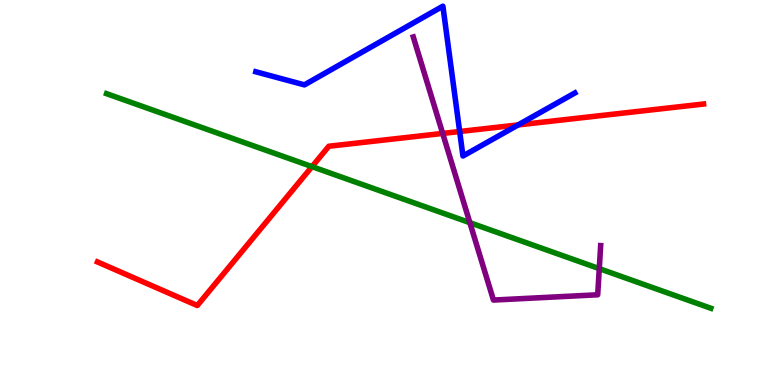[{'lines': ['blue', 'red'], 'intersections': [{'x': 5.93, 'y': 6.58}, {'x': 6.69, 'y': 6.76}]}, {'lines': ['green', 'red'], 'intersections': [{'x': 4.03, 'y': 5.67}]}, {'lines': ['purple', 'red'], 'intersections': [{'x': 5.71, 'y': 6.53}]}, {'lines': ['blue', 'green'], 'intersections': []}, {'lines': ['blue', 'purple'], 'intersections': []}, {'lines': ['green', 'purple'], 'intersections': [{'x': 6.06, 'y': 4.22}, {'x': 7.73, 'y': 3.02}]}]